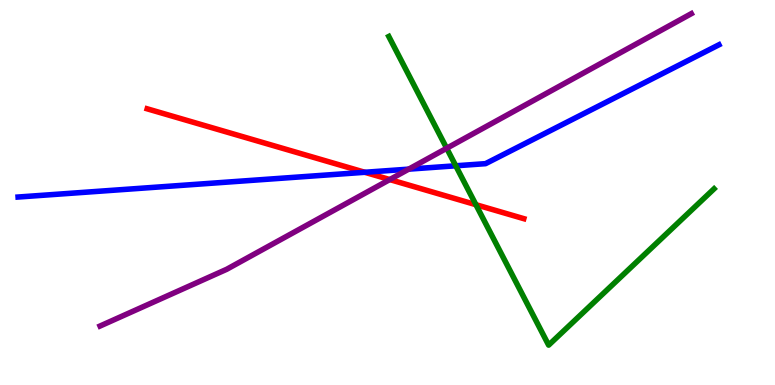[{'lines': ['blue', 'red'], 'intersections': [{'x': 4.71, 'y': 5.53}]}, {'lines': ['green', 'red'], 'intersections': [{'x': 6.14, 'y': 4.68}]}, {'lines': ['purple', 'red'], 'intersections': [{'x': 5.03, 'y': 5.34}]}, {'lines': ['blue', 'green'], 'intersections': [{'x': 5.88, 'y': 5.69}]}, {'lines': ['blue', 'purple'], 'intersections': [{'x': 5.27, 'y': 5.61}]}, {'lines': ['green', 'purple'], 'intersections': [{'x': 5.76, 'y': 6.15}]}]